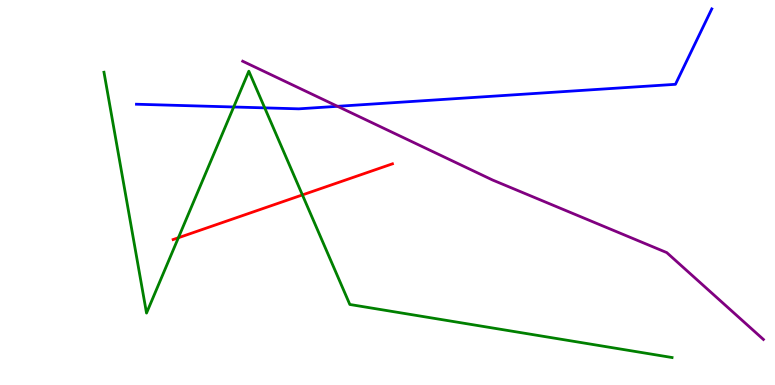[{'lines': ['blue', 'red'], 'intersections': []}, {'lines': ['green', 'red'], 'intersections': [{'x': 2.3, 'y': 3.82}, {'x': 3.9, 'y': 4.94}]}, {'lines': ['purple', 'red'], 'intersections': []}, {'lines': ['blue', 'green'], 'intersections': [{'x': 3.02, 'y': 7.22}, {'x': 3.42, 'y': 7.2}]}, {'lines': ['blue', 'purple'], 'intersections': [{'x': 4.36, 'y': 7.24}]}, {'lines': ['green', 'purple'], 'intersections': []}]